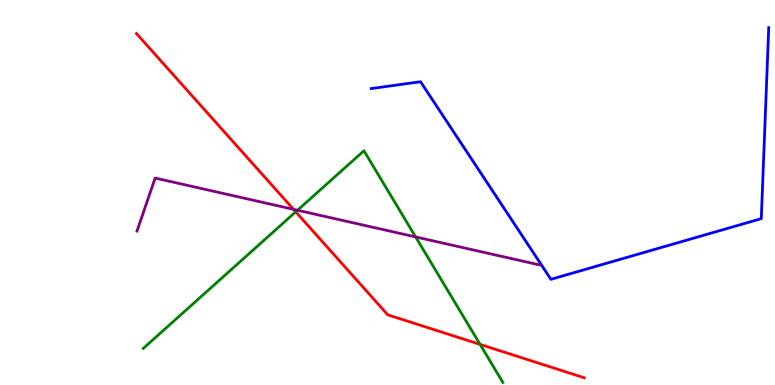[{'lines': ['blue', 'red'], 'intersections': []}, {'lines': ['green', 'red'], 'intersections': [{'x': 3.82, 'y': 4.5}, {'x': 6.19, 'y': 1.05}]}, {'lines': ['purple', 'red'], 'intersections': [{'x': 3.79, 'y': 4.56}]}, {'lines': ['blue', 'green'], 'intersections': []}, {'lines': ['blue', 'purple'], 'intersections': []}, {'lines': ['green', 'purple'], 'intersections': [{'x': 3.84, 'y': 4.54}, {'x': 5.36, 'y': 3.85}]}]